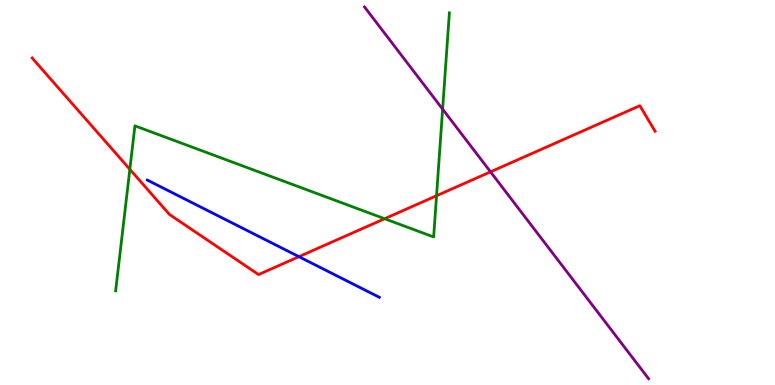[{'lines': ['blue', 'red'], 'intersections': [{'x': 3.86, 'y': 3.33}]}, {'lines': ['green', 'red'], 'intersections': [{'x': 1.68, 'y': 5.6}, {'x': 4.96, 'y': 4.32}, {'x': 5.63, 'y': 4.92}]}, {'lines': ['purple', 'red'], 'intersections': [{'x': 6.33, 'y': 5.54}]}, {'lines': ['blue', 'green'], 'intersections': []}, {'lines': ['blue', 'purple'], 'intersections': []}, {'lines': ['green', 'purple'], 'intersections': [{'x': 5.71, 'y': 7.16}]}]